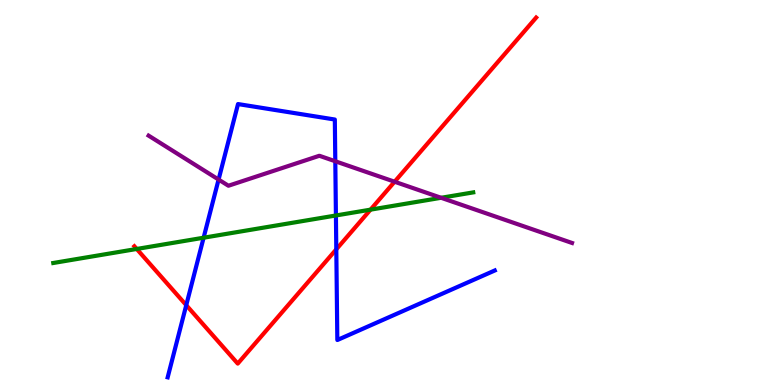[{'lines': ['blue', 'red'], 'intersections': [{'x': 2.4, 'y': 2.07}, {'x': 4.34, 'y': 3.52}]}, {'lines': ['green', 'red'], 'intersections': [{'x': 1.76, 'y': 3.53}, {'x': 4.78, 'y': 4.55}]}, {'lines': ['purple', 'red'], 'intersections': [{'x': 5.09, 'y': 5.28}]}, {'lines': ['blue', 'green'], 'intersections': [{'x': 2.63, 'y': 3.83}, {'x': 4.33, 'y': 4.4}]}, {'lines': ['blue', 'purple'], 'intersections': [{'x': 2.82, 'y': 5.34}, {'x': 4.33, 'y': 5.81}]}, {'lines': ['green', 'purple'], 'intersections': [{'x': 5.69, 'y': 4.86}]}]